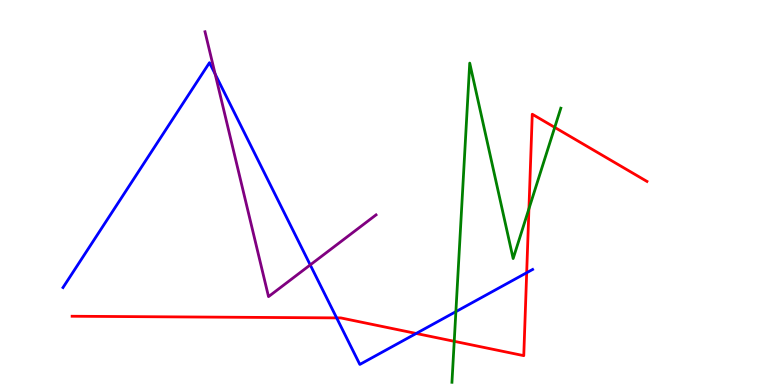[{'lines': ['blue', 'red'], 'intersections': [{'x': 4.34, 'y': 1.74}, {'x': 5.37, 'y': 1.34}, {'x': 6.8, 'y': 2.92}]}, {'lines': ['green', 'red'], 'intersections': [{'x': 5.86, 'y': 1.13}, {'x': 6.82, 'y': 4.58}, {'x': 7.16, 'y': 6.69}]}, {'lines': ['purple', 'red'], 'intersections': []}, {'lines': ['blue', 'green'], 'intersections': [{'x': 5.88, 'y': 1.91}]}, {'lines': ['blue', 'purple'], 'intersections': [{'x': 2.78, 'y': 8.08}, {'x': 4.0, 'y': 3.12}]}, {'lines': ['green', 'purple'], 'intersections': []}]